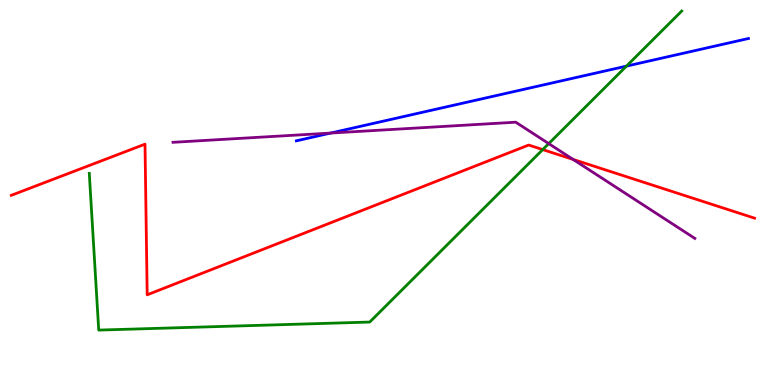[{'lines': ['blue', 'red'], 'intersections': []}, {'lines': ['green', 'red'], 'intersections': [{'x': 7.0, 'y': 6.11}]}, {'lines': ['purple', 'red'], 'intersections': [{'x': 7.4, 'y': 5.86}]}, {'lines': ['blue', 'green'], 'intersections': [{'x': 8.08, 'y': 8.28}]}, {'lines': ['blue', 'purple'], 'intersections': [{'x': 4.27, 'y': 6.54}]}, {'lines': ['green', 'purple'], 'intersections': [{'x': 7.08, 'y': 6.27}]}]